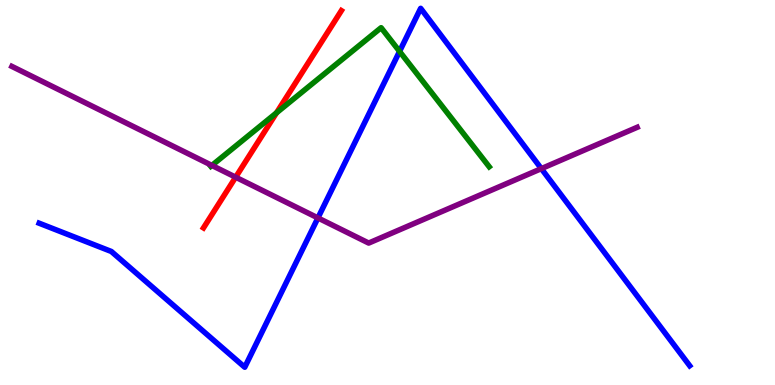[{'lines': ['blue', 'red'], 'intersections': []}, {'lines': ['green', 'red'], 'intersections': [{'x': 3.57, 'y': 7.07}]}, {'lines': ['purple', 'red'], 'intersections': [{'x': 3.04, 'y': 5.4}]}, {'lines': ['blue', 'green'], 'intersections': [{'x': 5.16, 'y': 8.66}]}, {'lines': ['blue', 'purple'], 'intersections': [{'x': 4.1, 'y': 4.34}, {'x': 6.98, 'y': 5.62}]}, {'lines': ['green', 'purple'], 'intersections': [{'x': 2.73, 'y': 5.7}]}]